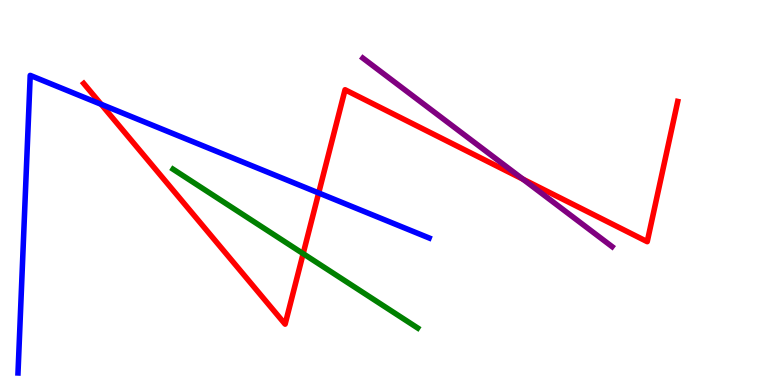[{'lines': ['blue', 'red'], 'intersections': [{'x': 1.31, 'y': 7.29}, {'x': 4.11, 'y': 4.99}]}, {'lines': ['green', 'red'], 'intersections': [{'x': 3.91, 'y': 3.41}]}, {'lines': ['purple', 'red'], 'intersections': [{'x': 6.75, 'y': 5.35}]}, {'lines': ['blue', 'green'], 'intersections': []}, {'lines': ['blue', 'purple'], 'intersections': []}, {'lines': ['green', 'purple'], 'intersections': []}]